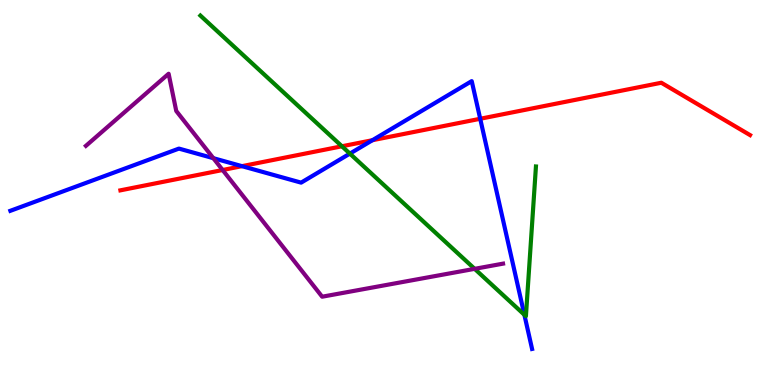[{'lines': ['blue', 'red'], 'intersections': [{'x': 3.12, 'y': 5.68}, {'x': 4.81, 'y': 6.36}, {'x': 6.2, 'y': 6.92}]}, {'lines': ['green', 'red'], 'intersections': [{'x': 4.41, 'y': 6.2}]}, {'lines': ['purple', 'red'], 'intersections': [{'x': 2.87, 'y': 5.58}]}, {'lines': ['blue', 'green'], 'intersections': [{'x': 4.51, 'y': 6.01}, {'x': 6.77, 'y': 1.82}]}, {'lines': ['blue', 'purple'], 'intersections': [{'x': 2.75, 'y': 5.89}]}, {'lines': ['green', 'purple'], 'intersections': [{'x': 6.12, 'y': 3.02}]}]